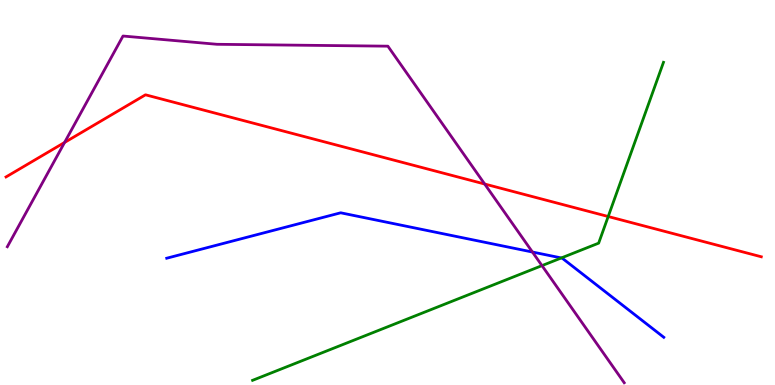[{'lines': ['blue', 'red'], 'intersections': []}, {'lines': ['green', 'red'], 'intersections': [{'x': 7.85, 'y': 4.38}]}, {'lines': ['purple', 'red'], 'intersections': [{'x': 0.833, 'y': 6.3}, {'x': 6.25, 'y': 5.22}]}, {'lines': ['blue', 'green'], 'intersections': [{'x': 7.24, 'y': 3.3}]}, {'lines': ['blue', 'purple'], 'intersections': [{'x': 6.87, 'y': 3.45}]}, {'lines': ['green', 'purple'], 'intersections': [{'x': 6.99, 'y': 3.1}]}]